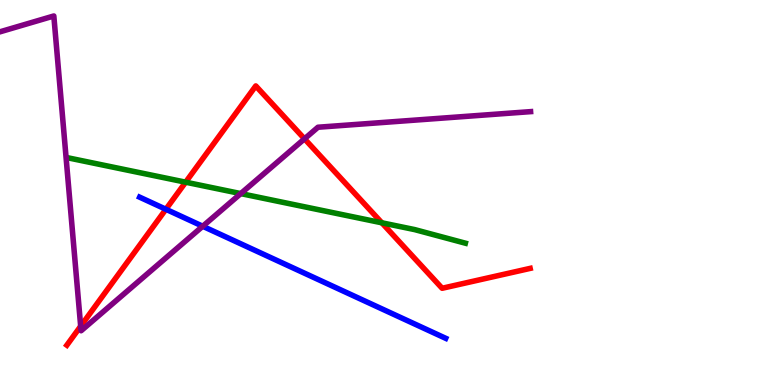[{'lines': ['blue', 'red'], 'intersections': [{'x': 2.14, 'y': 4.56}]}, {'lines': ['green', 'red'], 'intersections': [{'x': 2.4, 'y': 5.27}, {'x': 4.93, 'y': 4.21}]}, {'lines': ['purple', 'red'], 'intersections': [{'x': 1.04, 'y': 1.53}, {'x': 3.93, 'y': 6.39}]}, {'lines': ['blue', 'green'], 'intersections': []}, {'lines': ['blue', 'purple'], 'intersections': [{'x': 2.62, 'y': 4.12}]}, {'lines': ['green', 'purple'], 'intersections': [{'x': 3.11, 'y': 4.97}]}]